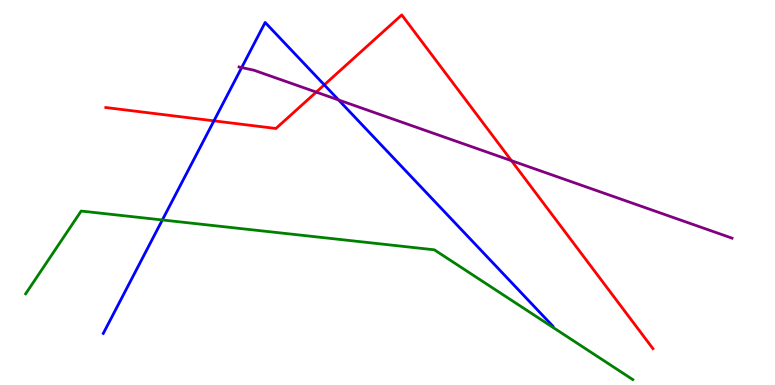[{'lines': ['blue', 'red'], 'intersections': [{'x': 2.76, 'y': 6.86}, {'x': 4.18, 'y': 7.8}]}, {'lines': ['green', 'red'], 'intersections': []}, {'lines': ['purple', 'red'], 'intersections': [{'x': 4.08, 'y': 7.61}, {'x': 6.6, 'y': 5.83}]}, {'lines': ['blue', 'green'], 'intersections': [{'x': 2.09, 'y': 4.29}]}, {'lines': ['blue', 'purple'], 'intersections': [{'x': 3.12, 'y': 8.25}, {'x': 4.37, 'y': 7.4}]}, {'lines': ['green', 'purple'], 'intersections': []}]